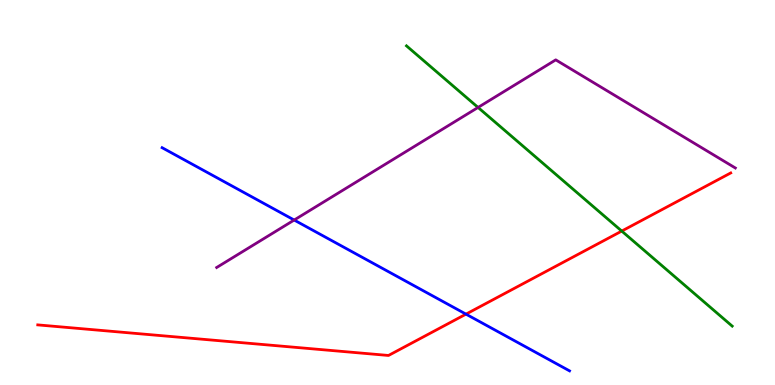[{'lines': ['blue', 'red'], 'intersections': [{'x': 6.01, 'y': 1.84}]}, {'lines': ['green', 'red'], 'intersections': [{'x': 8.02, 'y': 4.0}]}, {'lines': ['purple', 'red'], 'intersections': []}, {'lines': ['blue', 'green'], 'intersections': []}, {'lines': ['blue', 'purple'], 'intersections': [{'x': 3.8, 'y': 4.28}]}, {'lines': ['green', 'purple'], 'intersections': [{'x': 6.17, 'y': 7.21}]}]